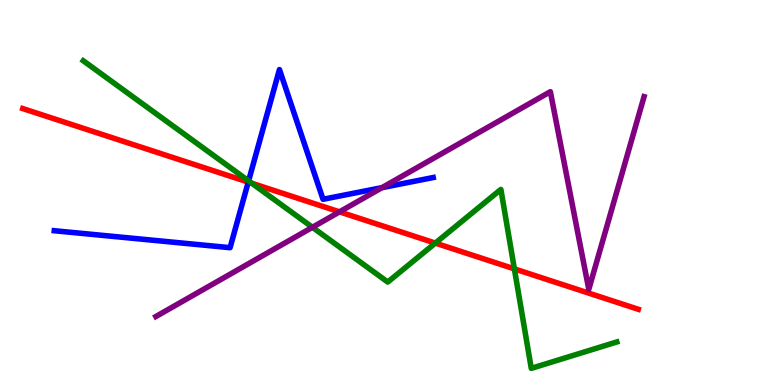[{'lines': ['blue', 'red'], 'intersections': [{'x': 3.2, 'y': 5.27}]}, {'lines': ['green', 'red'], 'intersections': [{'x': 3.25, 'y': 5.24}, {'x': 5.62, 'y': 3.69}, {'x': 6.64, 'y': 3.02}]}, {'lines': ['purple', 'red'], 'intersections': [{'x': 4.38, 'y': 4.5}]}, {'lines': ['blue', 'green'], 'intersections': [{'x': 3.21, 'y': 5.3}]}, {'lines': ['blue', 'purple'], 'intersections': [{'x': 4.93, 'y': 5.13}]}, {'lines': ['green', 'purple'], 'intersections': [{'x': 4.03, 'y': 4.1}]}]